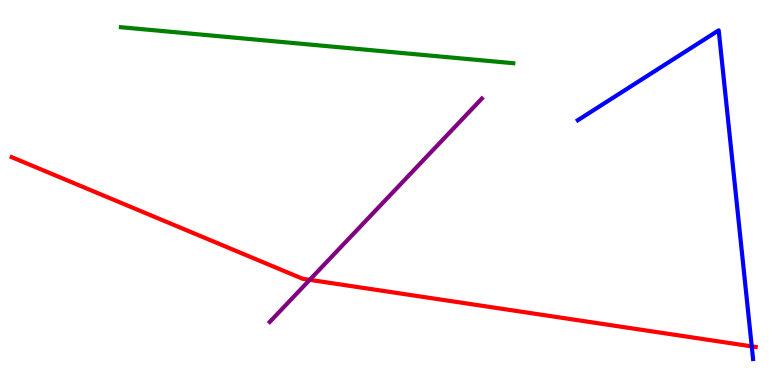[{'lines': ['blue', 'red'], 'intersections': [{'x': 9.7, 'y': 1.0}]}, {'lines': ['green', 'red'], 'intersections': []}, {'lines': ['purple', 'red'], 'intersections': [{'x': 4.0, 'y': 2.73}]}, {'lines': ['blue', 'green'], 'intersections': []}, {'lines': ['blue', 'purple'], 'intersections': []}, {'lines': ['green', 'purple'], 'intersections': []}]